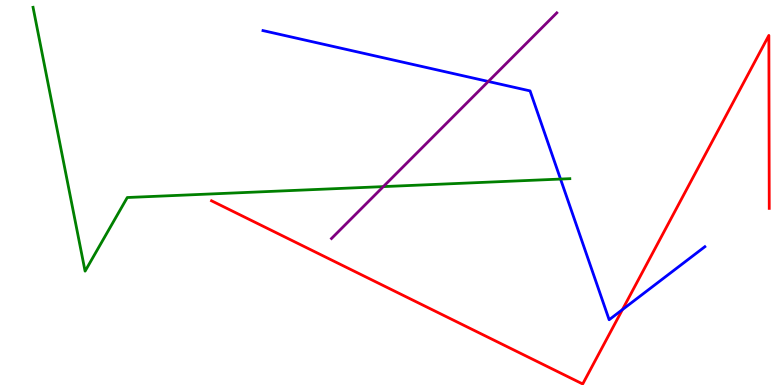[{'lines': ['blue', 'red'], 'intersections': [{'x': 8.03, 'y': 1.96}]}, {'lines': ['green', 'red'], 'intersections': []}, {'lines': ['purple', 'red'], 'intersections': []}, {'lines': ['blue', 'green'], 'intersections': [{'x': 7.23, 'y': 5.35}]}, {'lines': ['blue', 'purple'], 'intersections': [{'x': 6.3, 'y': 7.88}]}, {'lines': ['green', 'purple'], 'intersections': [{'x': 4.95, 'y': 5.15}]}]